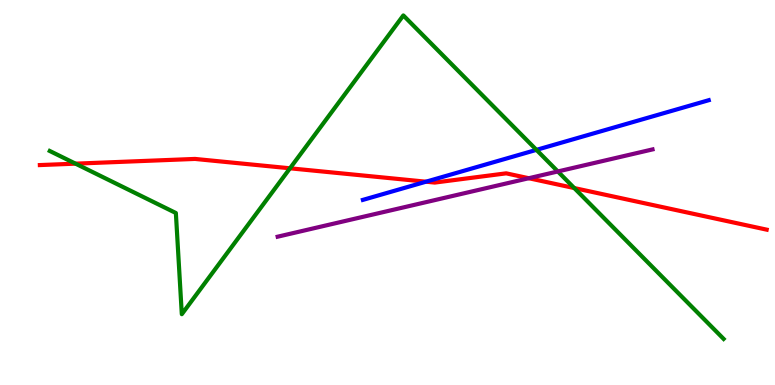[{'lines': ['blue', 'red'], 'intersections': [{'x': 5.5, 'y': 5.28}]}, {'lines': ['green', 'red'], 'intersections': [{'x': 0.975, 'y': 5.75}, {'x': 3.74, 'y': 5.63}, {'x': 7.41, 'y': 5.12}]}, {'lines': ['purple', 'red'], 'intersections': [{'x': 6.82, 'y': 5.37}]}, {'lines': ['blue', 'green'], 'intersections': [{'x': 6.92, 'y': 6.11}]}, {'lines': ['blue', 'purple'], 'intersections': []}, {'lines': ['green', 'purple'], 'intersections': [{'x': 7.2, 'y': 5.55}]}]